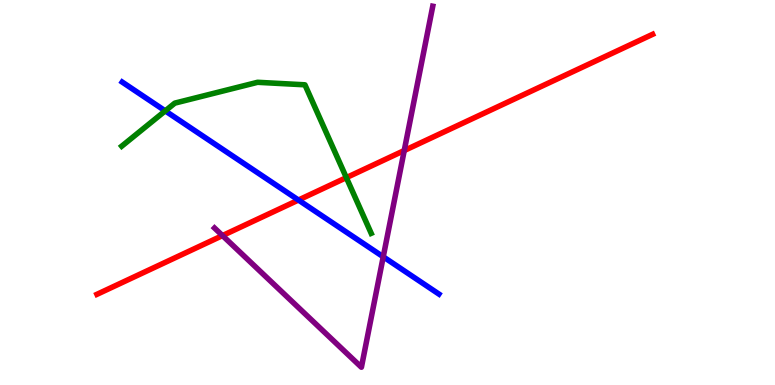[{'lines': ['blue', 'red'], 'intersections': [{'x': 3.85, 'y': 4.8}]}, {'lines': ['green', 'red'], 'intersections': [{'x': 4.47, 'y': 5.39}]}, {'lines': ['purple', 'red'], 'intersections': [{'x': 2.87, 'y': 3.88}, {'x': 5.22, 'y': 6.09}]}, {'lines': ['blue', 'green'], 'intersections': [{'x': 2.13, 'y': 7.12}]}, {'lines': ['blue', 'purple'], 'intersections': [{'x': 4.95, 'y': 3.33}]}, {'lines': ['green', 'purple'], 'intersections': []}]